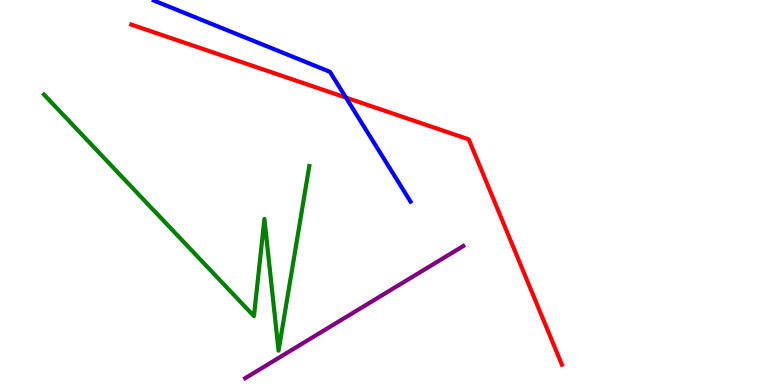[{'lines': ['blue', 'red'], 'intersections': [{'x': 4.46, 'y': 7.47}]}, {'lines': ['green', 'red'], 'intersections': []}, {'lines': ['purple', 'red'], 'intersections': []}, {'lines': ['blue', 'green'], 'intersections': []}, {'lines': ['blue', 'purple'], 'intersections': []}, {'lines': ['green', 'purple'], 'intersections': []}]